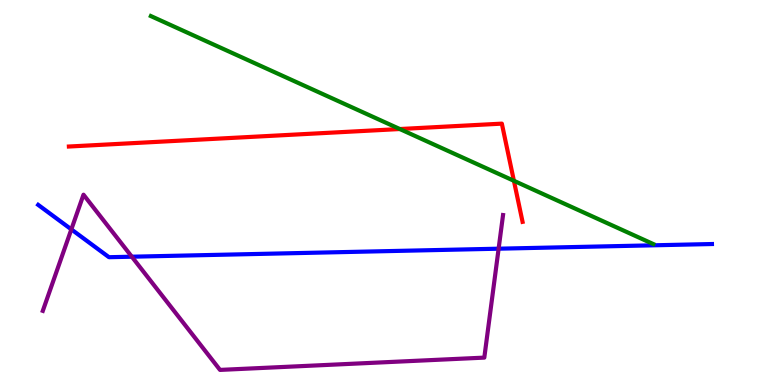[{'lines': ['blue', 'red'], 'intersections': []}, {'lines': ['green', 'red'], 'intersections': [{'x': 5.16, 'y': 6.65}, {'x': 6.63, 'y': 5.3}]}, {'lines': ['purple', 'red'], 'intersections': []}, {'lines': ['blue', 'green'], 'intersections': []}, {'lines': ['blue', 'purple'], 'intersections': [{'x': 0.921, 'y': 4.04}, {'x': 1.7, 'y': 3.33}, {'x': 6.43, 'y': 3.54}]}, {'lines': ['green', 'purple'], 'intersections': []}]